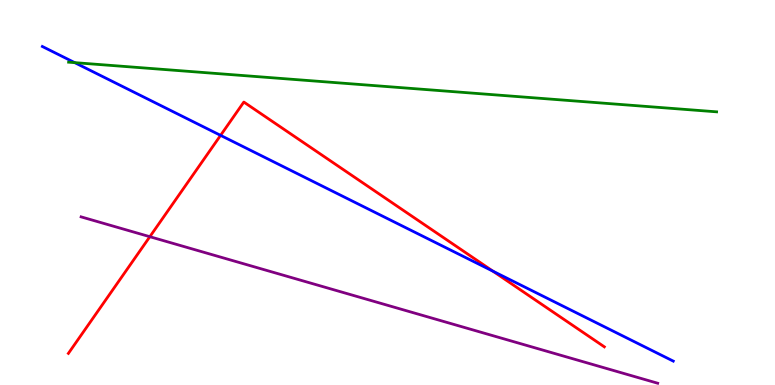[{'lines': ['blue', 'red'], 'intersections': [{'x': 2.85, 'y': 6.48}, {'x': 6.36, 'y': 2.96}]}, {'lines': ['green', 'red'], 'intersections': []}, {'lines': ['purple', 'red'], 'intersections': [{'x': 1.93, 'y': 3.85}]}, {'lines': ['blue', 'green'], 'intersections': [{'x': 0.964, 'y': 8.37}]}, {'lines': ['blue', 'purple'], 'intersections': []}, {'lines': ['green', 'purple'], 'intersections': []}]